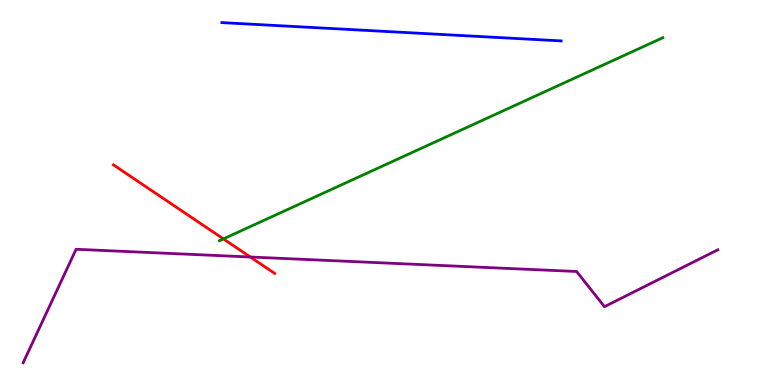[{'lines': ['blue', 'red'], 'intersections': []}, {'lines': ['green', 'red'], 'intersections': [{'x': 2.88, 'y': 3.79}]}, {'lines': ['purple', 'red'], 'intersections': [{'x': 3.23, 'y': 3.32}]}, {'lines': ['blue', 'green'], 'intersections': []}, {'lines': ['blue', 'purple'], 'intersections': []}, {'lines': ['green', 'purple'], 'intersections': []}]